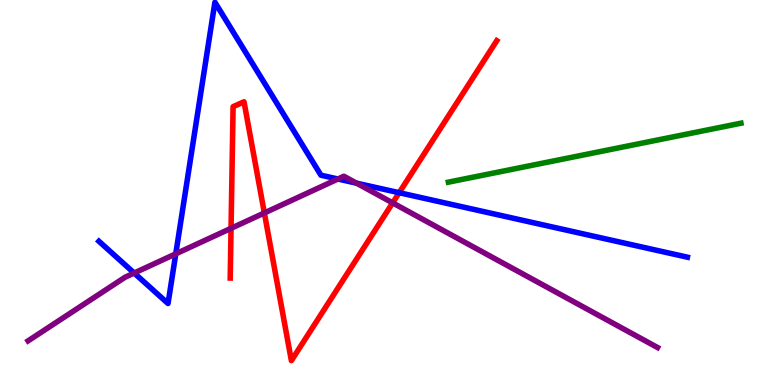[{'lines': ['blue', 'red'], 'intersections': [{'x': 5.15, 'y': 4.99}]}, {'lines': ['green', 'red'], 'intersections': []}, {'lines': ['purple', 'red'], 'intersections': [{'x': 2.98, 'y': 4.07}, {'x': 3.41, 'y': 4.47}, {'x': 5.07, 'y': 4.73}]}, {'lines': ['blue', 'green'], 'intersections': []}, {'lines': ['blue', 'purple'], 'intersections': [{'x': 1.73, 'y': 2.91}, {'x': 2.27, 'y': 3.41}, {'x': 4.36, 'y': 5.35}, {'x': 4.6, 'y': 5.24}]}, {'lines': ['green', 'purple'], 'intersections': []}]